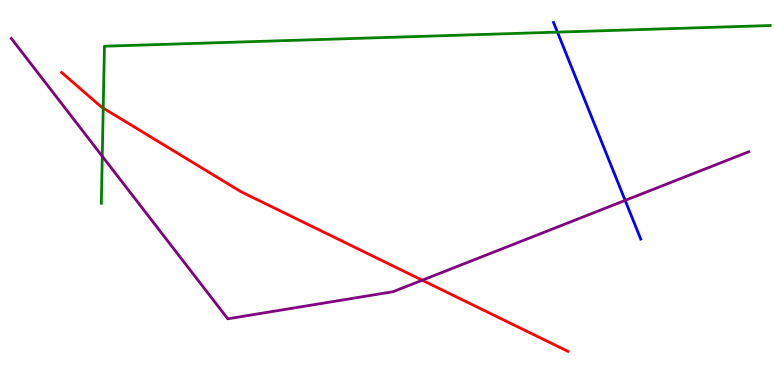[{'lines': ['blue', 'red'], 'intersections': []}, {'lines': ['green', 'red'], 'intersections': [{'x': 1.33, 'y': 7.19}]}, {'lines': ['purple', 'red'], 'intersections': [{'x': 5.45, 'y': 2.72}]}, {'lines': ['blue', 'green'], 'intersections': [{'x': 7.19, 'y': 9.17}]}, {'lines': ['blue', 'purple'], 'intersections': [{'x': 8.07, 'y': 4.79}]}, {'lines': ['green', 'purple'], 'intersections': [{'x': 1.32, 'y': 5.94}]}]